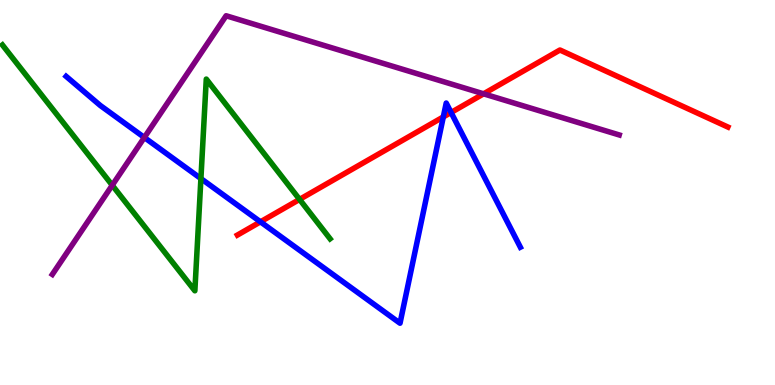[{'lines': ['blue', 'red'], 'intersections': [{'x': 3.36, 'y': 4.24}, {'x': 5.72, 'y': 6.96}, {'x': 5.82, 'y': 7.08}]}, {'lines': ['green', 'red'], 'intersections': [{'x': 3.87, 'y': 4.82}]}, {'lines': ['purple', 'red'], 'intersections': [{'x': 6.24, 'y': 7.56}]}, {'lines': ['blue', 'green'], 'intersections': [{'x': 2.59, 'y': 5.36}]}, {'lines': ['blue', 'purple'], 'intersections': [{'x': 1.86, 'y': 6.43}]}, {'lines': ['green', 'purple'], 'intersections': [{'x': 1.45, 'y': 5.19}]}]